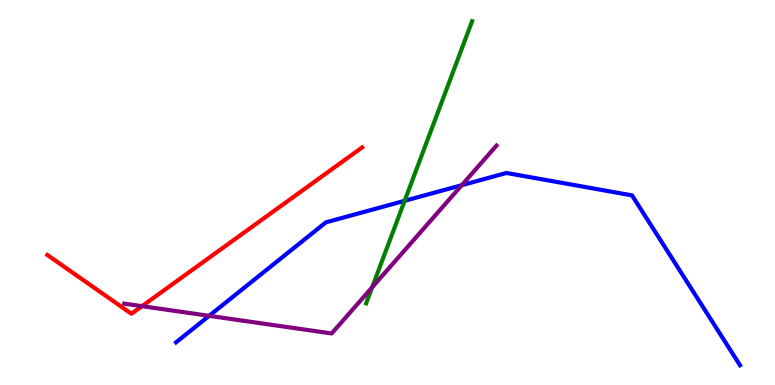[{'lines': ['blue', 'red'], 'intersections': []}, {'lines': ['green', 'red'], 'intersections': []}, {'lines': ['purple', 'red'], 'intersections': [{'x': 1.83, 'y': 2.05}]}, {'lines': ['blue', 'green'], 'intersections': [{'x': 5.22, 'y': 4.78}]}, {'lines': ['blue', 'purple'], 'intersections': [{'x': 2.7, 'y': 1.8}, {'x': 5.96, 'y': 5.19}]}, {'lines': ['green', 'purple'], 'intersections': [{'x': 4.8, 'y': 2.54}]}]